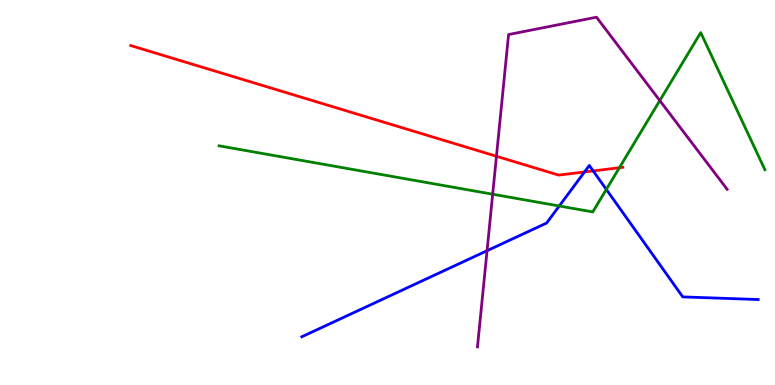[{'lines': ['blue', 'red'], 'intersections': [{'x': 7.54, 'y': 5.53}, {'x': 7.65, 'y': 5.56}]}, {'lines': ['green', 'red'], 'intersections': [{'x': 7.99, 'y': 5.64}]}, {'lines': ['purple', 'red'], 'intersections': [{'x': 6.41, 'y': 5.94}]}, {'lines': ['blue', 'green'], 'intersections': [{'x': 7.22, 'y': 4.65}, {'x': 7.82, 'y': 5.08}]}, {'lines': ['blue', 'purple'], 'intersections': [{'x': 6.28, 'y': 3.49}]}, {'lines': ['green', 'purple'], 'intersections': [{'x': 6.36, 'y': 4.96}, {'x': 8.51, 'y': 7.39}]}]